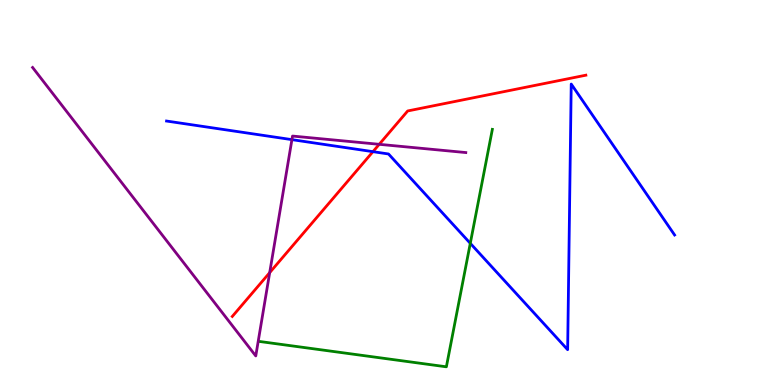[{'lines': ['blue', 'red'], 'intersections': [{'x': 4.81, 'y': 6.06}]}, {'lines': ['green', 'red'], 'intersections': []}, {'lines': ['purple', 'red'], 'intersections': [{'x': 3.48, 'y': 2.92}, {'x': 4.89, 'y': 6.25}]}, {'lines': ['blue', 'green'], 'intersections': [{'x': 6.07, 'y': 3.68}]}, {'lines': ['blue', 'purple'], 'intersections': [{'x': 3.77, 'y': 6.37}]}, {'lines': ['green', 'purple'], 'intersections': []}]